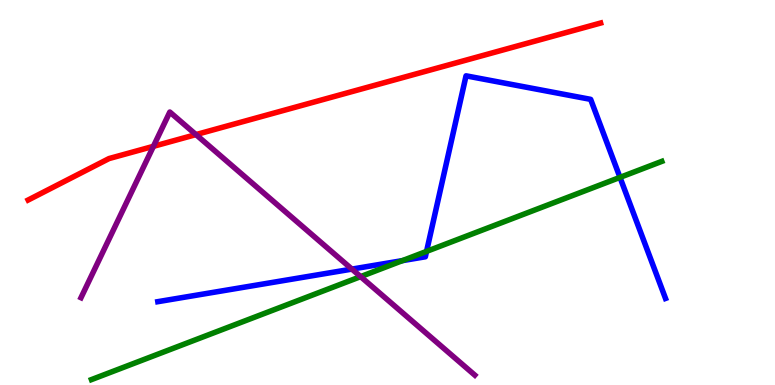[{'lines': ['blue', 'red'], 'intersections': []}, {'lines': ['green', 'red'], 'intersections': []}, {'lines': ['purple', 'red'], 'intersections': [{'x': 1.98, 'y': 6.2}, {'x': 2.53, 'y': 6.5}]}, {'lines': ['blue', 'green'], 'intersections': [{'x': 5.19, 'y': 3.23}, {'x': 5.5, 'y': 3.47}, {'x': 8.0, 'y': 5.39}]}, {'lines': ['blue', 'purple'], 'intersections': [{'x': 4.54, 'y': 3.01}]}, {'lines': ['green', 'purple'], 'intersections': [{'x': 4.65, 'y': 2.82}]}]